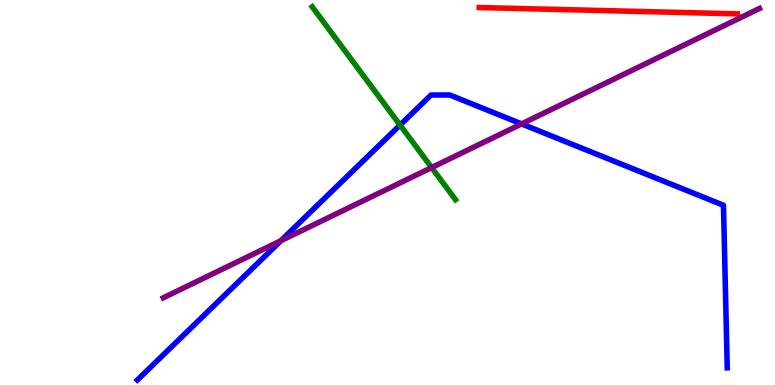[{'lines': ['blue', 'red'], 'intersections': []}, {'lines': ['green', 'red'], 'intersections': []}, {'lines': ['purple', 'red'], 'intersections': []}, {'lines': ['blue', 'green'], 'intersections': [{'x': 5.16, 'y': 6.75}]}, {'lines': ['blue', 'purple'], 'intersections': [{'x': 3.62, 'y': 3.75}, {'x': 6.73, 'y': 6.78}]}, {'lines': ['green', 'purple'], 'intersections': [{'x': 5.57, 'y': 5.65}]}]